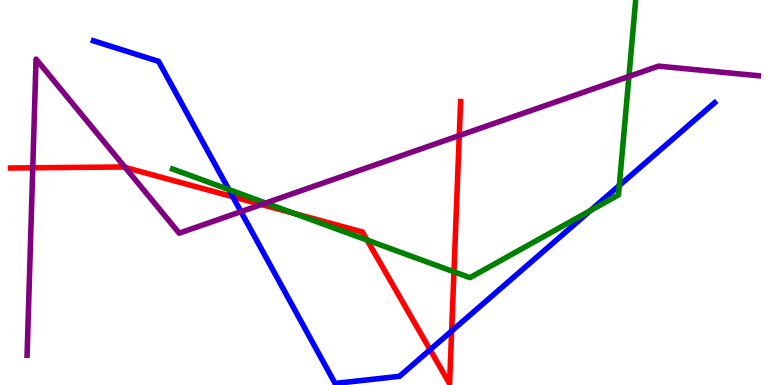[{'lines': ['blue', 'red'], 'intersections': [{'x': 3.0, 'y': 4.89}, {'x': 5.55, 'y': 0.916}, {'x': 5.83, 'y': 1.4}]}, {'lines': ['green', 'red'], 'intersections': [{'x': 3.79, 'y': 4.46}, {'x': 4.74, 'y': 3.76}, {'x': 5.86, 'y': 2.94}]}, {'lines': ['purple', 'red'], 'intersections': [{'x': 0.423, 'y': 5.64}, {'x': 1.61, 'y': 5.65}, {'x': 3.37, 'y': 4.69}, {'x': 5.93, 'y': 6.48}]}, {'lines': ['blue', 'green'], 'intersections': [{'x': 2.95, 'y': 5.08}, {'x': 7.62, 'y': 4.53}, {'x': 7.99, 'y': 5.18}]}, {'lines': ['blue', 'purple'], 'intersections': [{'x': 3.11, 'y': 4.5}]}, {'lines': ['green', 'purple'], 'intersections': [{'x': 3.43, 'y': 4.73}, {'x': 8.12, 'y': 8.01}]}]